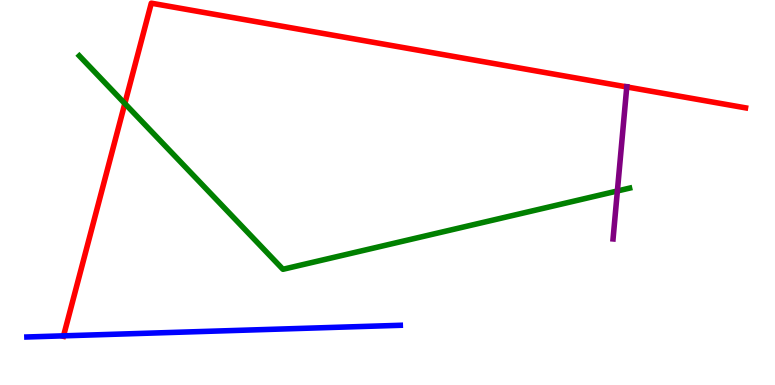[{'lines': ['blue', 'red'], 'intersections': [{'x': 0.82, 'y': 1.28}]}, {'lines': ['green', 'red'], 'intersections': [{'x': 1.61, 'y': 7.31}]}, {'lines': ['purple', 'red'], 'intersections': [{'x': 8.09, 'y': 7.74}]}, {'lines': ['blue', 'green'], 'intersections': []}, {'lines': ['blue', 'purple'], 'intersections': []}, {'lines': ['green', 'purple'], 'intersections': [{'x': 7.97, 'y': 5.04}]}]